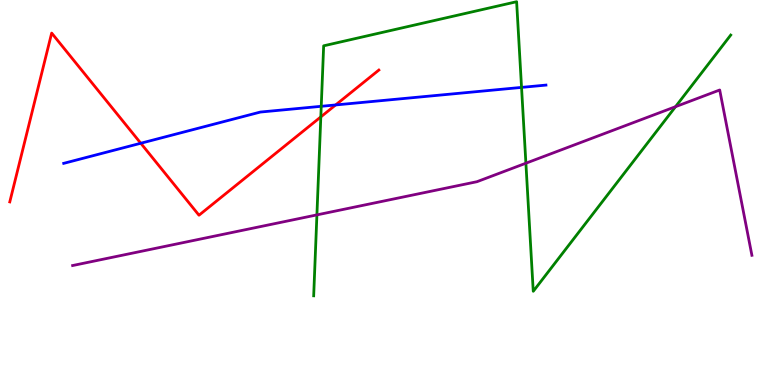[{'lines': ['blue', 'red'], 'intersections': [{'x': 1.82, 'y': 6.28}, {'x': 4.33, 'y': 7.27}]}, {'lines': ['green', 'red'], 'intersections': [{'x': 4.14, 'y': 6.96}]}, {'lines': ['purple', 'red'], 'intersections': []}, {'lines': ['blue', 'green'], 'intersections': [{'x': 4.15, 'y': 7.24}, {'x': 6.73, 'y': 7.73}]}, {'lines': ['blue', 'purple'], 'intersections': []}, {'lines': ['green', 'purple'], 'intersections': [{'x': 4.09, 'y': 4.42}, {'x': 6.79, 'y': 5.76}, {'x': 8.72, 'y': 7.23}]}]